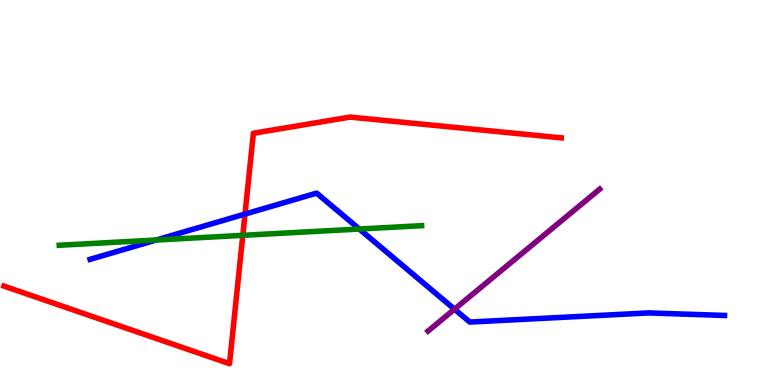[{'lines': ['blue', 'red'], 'intersections': [{'x': 3.16, 'y': 4.44}]}, {'lines': ['green', 'red'], 'intersections': [{'x': 3.13, 'y': 3.89}]}, {'lines': ['purple', 'red'], 'intersections': []}, {'lines': ['blue', 'green'], 'intersections': [{'x': 2.02, 'y': 3.77}, {'x': 4.64, 'y': 4.05}]}, {'lines': ['blue', 'purple'], 'intersections': [{'x': 5.86, 'y': 1.97}]}, {'lines': ['green', 'purple'], 'intersections': []}]